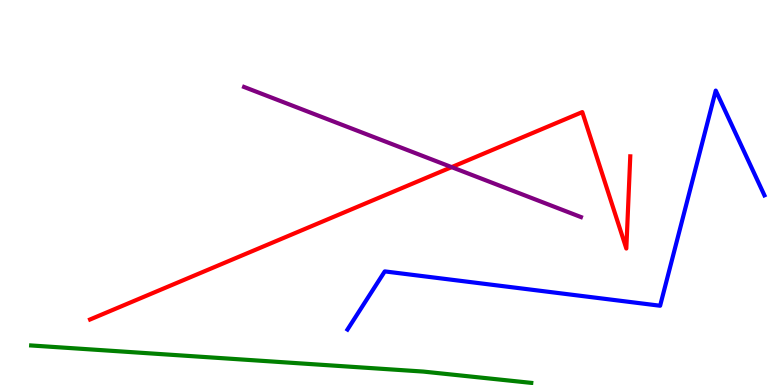[{'lines': ['blue', 'red'], 'intersections': []}, {'lines': ['green', 'red'], 'intersections': []}, {'lines': ['purple', 'red'], 'intersections': [{'x': 5.83, 'y': 5.66}]}, {'lines': ['blue', 'green'], 'intersections': []}, {'lines': ['blue', 'purple'], 'intersections': []}, {'lines': ['green', 'purple'], 'intersections': []}]